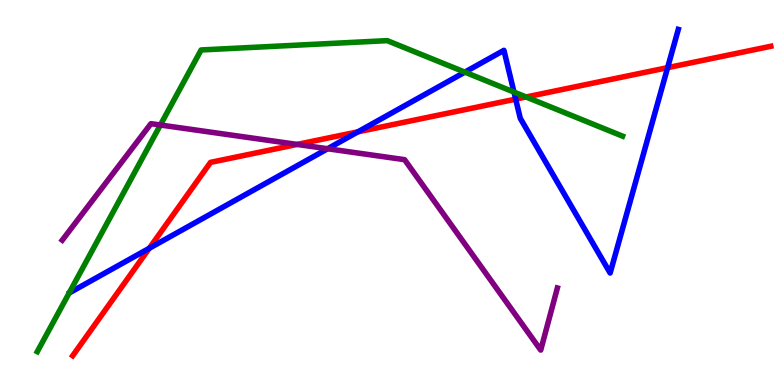[{'lines': ['blue', 'red'], 'intersections': [{'x': 1.93, 'y': 3.55}, {'x': 4.62, 'y': 6.58}, {'x': 6.65, 'y': 7.42}, {'x': 8.61, 'y': 8.24}]}, {'lines': ['green', 'red'], 'intersections': [{'x': 6.79, 'y': 7.48}]}, {'lines': ['purple', 'red'], 'intersections': [{'x': 3.83, 'y': 6.25}]}, {'lines': ['blue', 'green'], 'intersections': [{'x': 6.0, 'y': 8.13}, {'x': 6.63, 'y': 7.61}]}, {'lines': ['blue', 'purple'], 'intersections': [{'x': 4.23, 'y': 6.14}]}, {'lines': ['green', 'purple'], 'intersections': [{'x': 2.07, 'y': 6.75}]}]